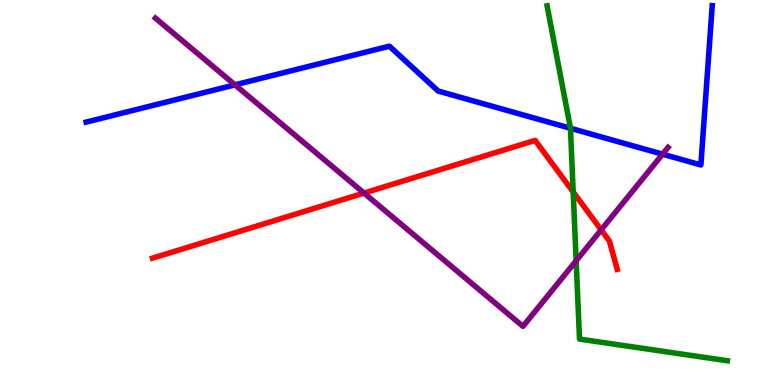[{'lines': ['blue', 'red'], 'intersections': []}, {'lines': ['green', 'red'], 'intersections': [{'x': 7.4, 'y': 5.01}]}, {'lines': ['purple', 'red'], 'intersections': [{'x': 4.7, 'y': 4.99}, {'x': 7.76, 'y': 4.03}]}, {'lines': ['blue', 'green'], 'intersections': [{'x': 7.36, 'y': 6.67}]}, {'lines': ['blue', 'purple'], 'intersections': [{'x': 3.03, 'y': 7.8}, {'x': 8.55, 'y': 6.0}]}, {'lines': ['green', 'purple'], 'intersections': [{'x': 7.43, 'y': 3.23}]}]